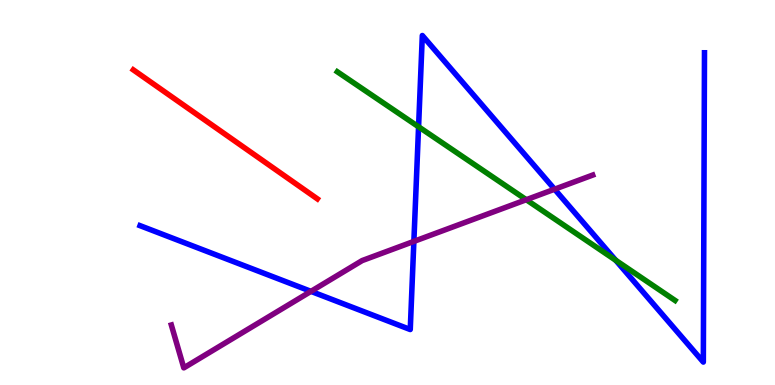[{'lines': ['blue', 'red'], 'intersections': []}, {'lines': ['green', 'red'], 'intersections': []}, {'lines': ['purple', 'red'], 'intersections': []}, {'lines': ['blue', 'green'], 'intersections': [{'x': 5.4, 'y': 6.71}, {'x': 7.95, 'y': 3.24}]}, {'lines': ['blue', 'purple'], 'intersections': [{'x': 4.01, 'y': 2.43}, {'x': 5.34, 'y': 3.73}, {'x': 7.16, 'y': 5.09}]}, {'lines': ['green', 'purple'], 'intersections': [{'x': 6.79, 'y': 4.81}]}]